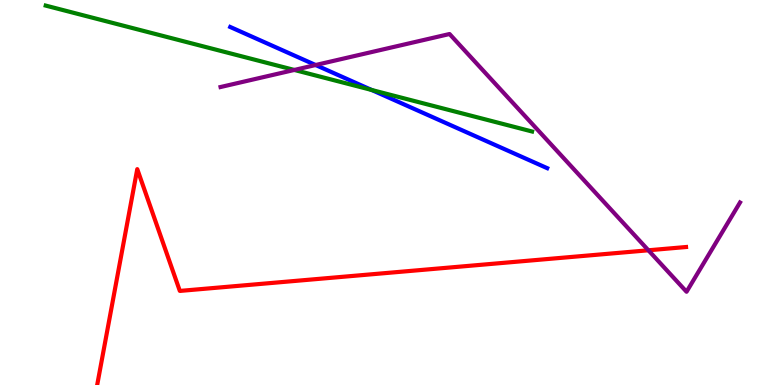[{'lines': ['blue', 'red'], 'intersections': []}, {'lines': ['green', 'red'], 'intersections': []}, {'lines': ['purple', 'red'], 'intersections': [{'x': 8.37, 'y': 3.5}]}, {'lines': ['blue', 'green'], 'intersections': [{'x': 4.8, 'y': 7.66}]}, {'lines': ['blue', 'purple'], 'intersections': [{'x': 4.07, 'y': 8.31}]}, {'lines': ['green', 'purple'], 'intersections': [{'x': 3.8, 'y': 8.18}]}]